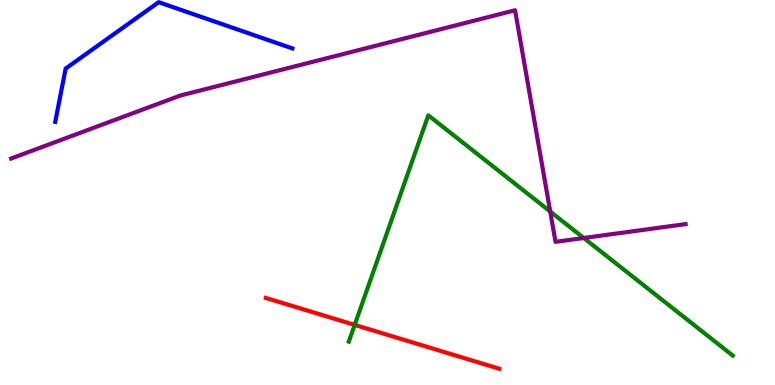[{'lines': ['blue', 'red'], 'intersections': []}, {'lines': ['green', 'red'], 'intersections': [{'x': 4.58, 'y': 1.56}]}, {'lines': ['purple', 'red'], 'intersections': []}, {'lines': ['blue', 'green'], 'intersections': []}, {'lines': ['blue', 'purple'], 'intersections': []}, {'lines': ['green', 'purple'], 'intersections': [{'x': 7.1, 'y': 4.51}, {'x': 7.53, 'y': 3.82}]}]